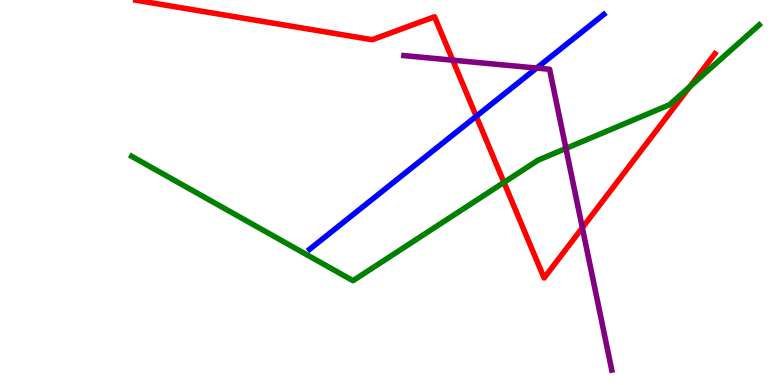[{'lines': ['blue', 'red'], 'intersections': [{'x': 6.15, 'y': 6.98}]}, {'lines': ['green', 'red'], 'intersections': [{'x': 6.5, 'y': 5.26}, {'x': 8.9, 'y': 7.75}]}, {'lines': ['purple', 'red'], 'intersections': [{'x': 5.84, 'y': 8.44}, {'x': 7.51, 'y': 4.08}]}, {'lines': ['blue', 'green'], 'intersections': []}, {'lines': ['blue', 'purple'], 'intersections': [{'x': 6.92, 'y': 8.23}]}, {'lines': ['green', 'purple'], 'intersections': [{'x': 7.3, 'y': 6.14}]}]